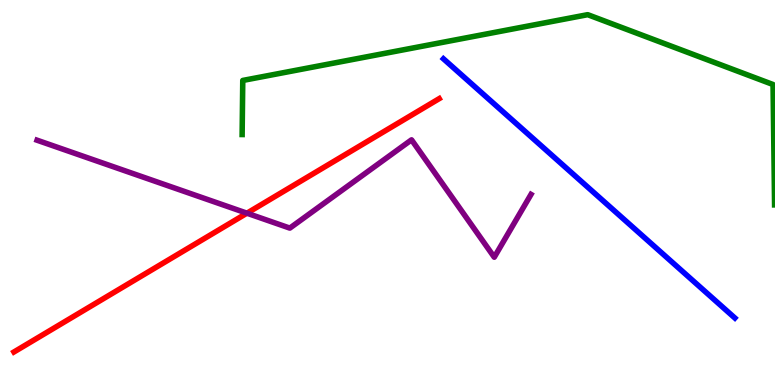[{'lines': ['blue', 'red'], 'intersections': []}, {'lines': ['green', 'red'], 'intersections': []}, {'lines': ['purple', 'red'], 'intersections': [{'x': 3.19, 'y': 4.46}]}, {'lines': ['blue', 'green'], 'intersections': []}, {'lines': ['blue', 'purple'], 'intersections': []}, {'lines': ['green', 'purple'], 'intersections': []}]